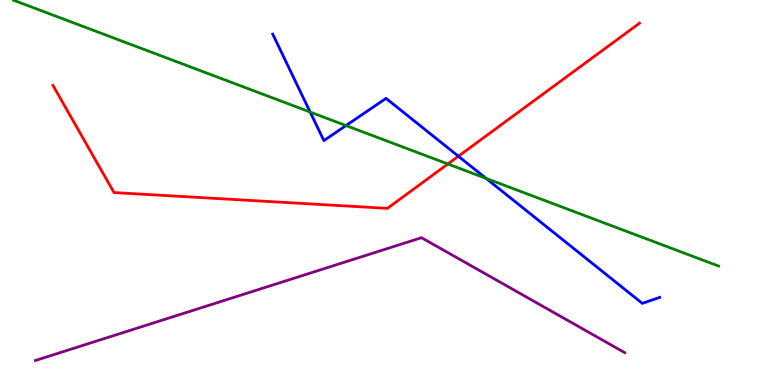[{'lines': ['blue', 'red'], 'intersections': [{'x': 5.91, 'y': 5.94}]}, {'lines': ['green', 'red'], 'intersections': [{'x': 5.78, 'y': 5.74}]}, {'lines': ['purple', 'red'], 'intersections': []}, {'lines': ['blue', 'green'], 'intersections': [{'x': 4.0, 'y': 7.09}, {'x': 4.46, 'y': 6.74}, {'x': 6.27, 'y': 5.37}]}, {'lines': ['blue', 'purple'], 'intersections': []}, {'lines': ['green', 'purple'], 'intersections': []}]